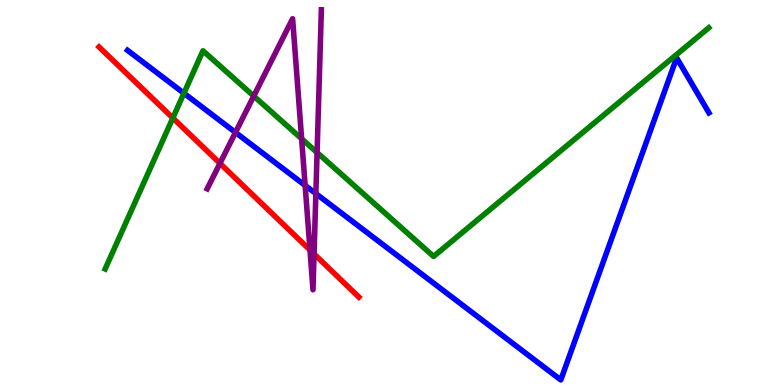[{'lines': ['blue', 'red'], 'intersections': []}, {'lines': ['green', 'red'], 'intersections': [{'x': 2.23, 'y': 6.94}]}, {'lines': ['purple', 'red'], 'intersections': [{'x': 2.84, 'y': 5.76}, {'x': 4.0, 'y': 3.51}, {'x': 4.05, 'y': 3.4}]}, {'lines': ['blue', 'green'], 'intersections': [{'x': 2.37, 'y': 7.58}]}, {'lines': ['blue', 'purple'], 'intersections': [{'x': 3.04, 'y': 6.56}, {'x': 3.94, 'y': 5.18}, {'x': 4.08, 'y': 4.97}]}, {'lines': ['green', 'purple'], 'intersections': [{'x': 3.27, 'y': 7.5}, {'x': 3.89, 'y': 6.4}, {'x': 4.09, 'y': 6.04}]}]